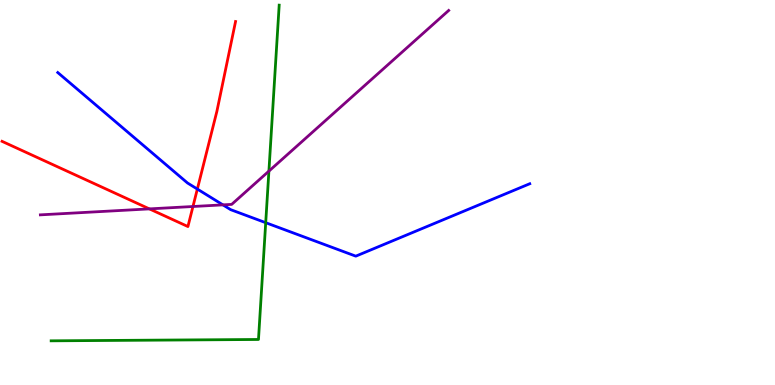[{'lines': ['blue', 'red'], 'intersections': [{'x': 2.55, 'y': 5.09}]}, {'lines': ['green', 'red'], 'intersections': []}, {'lines': ['purple', 'red'], 'intersections': [{'x': 1.93, 'y': 4.57}, {'x': 2.49, 'y': 4.64}]}, {'lines': ['blue', 'green'], 'intersections': [{'x': 3.43, 'y': 4.22}]}, {'lines': ['blue', 'purple'], 'intersections': [{'x': 2.88, 'y': 4.68}]}, {'lines': ['green', 'purple'], 'intersections': [{'x': 3.47, 'y': 5.56}]}]